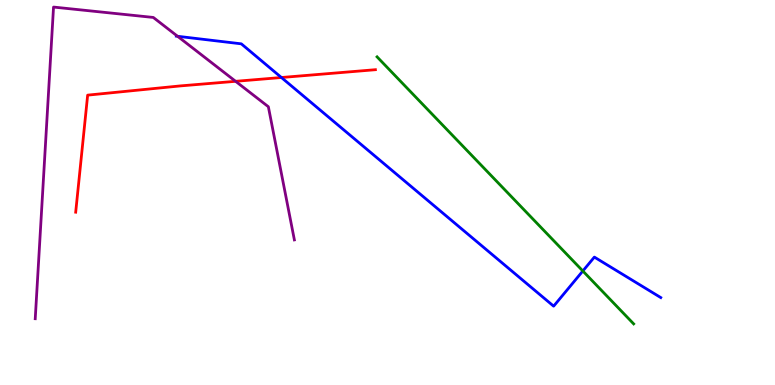[{'lines': ['blue', 'red'], 'intersections': [{'x': 3.63, 'y': 7.99}]}, {'lines': ['green', 'red'], 'intersections': []}, {'lines': ['purple', 'red'], 'intersections': [{'x': 3.04, 'y': 7.89}]}, {'lines': ['blue', 'green'], 'intersections': [{'x': 7.52, 'y': 2.96}]}, {'lines': ['blue', 'purple'], 'intersections': [{'x': 2.29, 'y': 9.06}]}, {'lines': ['green', 'purple'], 'intersections': []}]